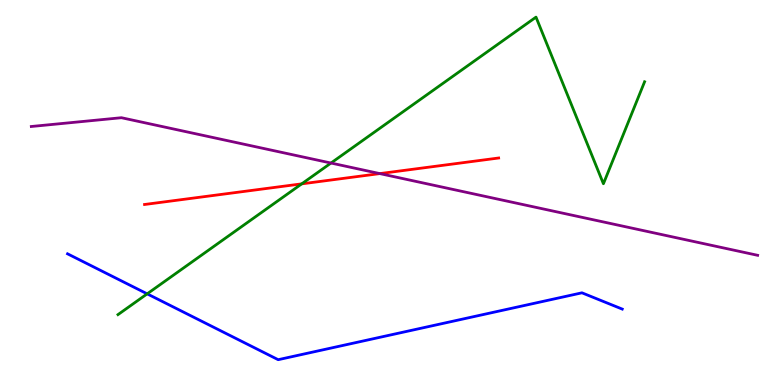[{'lines': ['blue', 'red'], 'intersections': []}, {'lines': ['green', 'red'], 'intersections': [{'x': 3.89, 'y': 5.22}]}, {'lines': ['purple', 'red'], 'intersections': [{'x': 4.9, 'y': 5.49}]}, {'lines': ['blue', 'green'], 'intersections': [{'x': 1.9, 'y': 2.37}]}, {'lines': ['blue', 'purple'], 'intersections': []}, {'lines': ['green', 'purple'], 'intersections': [{'x': 4.27, 'y': 5.77}]}]